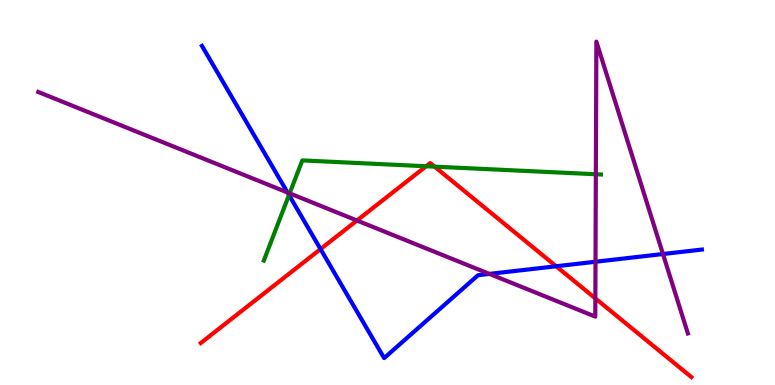[{'lines': ['blue', 'red'], 'intersections': [{'x': 4.14, 'y': 3.53}, {'x': 7.18, 'y': 3.08}]}, {'lines': ['green', 'red'], 'intersections': [{'x': 5.5, 'y': 5.68}, {'x': 5.61, 'y': 5.67}]}, {'lines': ['purple', 'red'], 'intersections': [{'x': 4.61, 'y': 4.27}, {'x': 7.68, 'y': 2.25}]}, {'lines': ['blue', 'green'], 'intersections': [{'x': 3.73, 'y': 4.93}]}, {'lines': ['blue', 'purple'], 'intersections': [{'x': 3.71, 'y': 5.0}, {'x': 6.31, 'y': 2.89}, {'x': 7.68, 'y': 3.2}, {'x': 8.55, 'y': 3.4}]}, {'lines': ['green', 'purple'], 'intersections': [{'x': 3.74, 'y': 4.98}, {'x': 7.69, 'y': 5.47}]}]